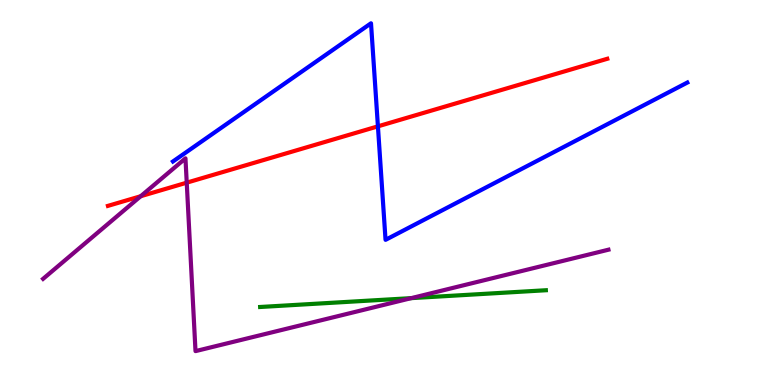[{'lines': ['blue', 'red'], 'intersections': [{'x': 4.88, 'y': 6.72}]}, {'lines': ['green', 'red'], 'intersections': []}, {'lines': ['purple', 'red'], 'intersections': [{'x': 1.82, 'y': 4.9}, {'x': 2.41, 'y': 5.26}]}, {'lines': ['blue', 'green'], 'intersections': []}, {'lines': ['blue', 'purple'], 'intersections': []}, {'lines': ['green', 'purple'], 'intersections': [{'x': 5.31, 'y': 2.26}]}]